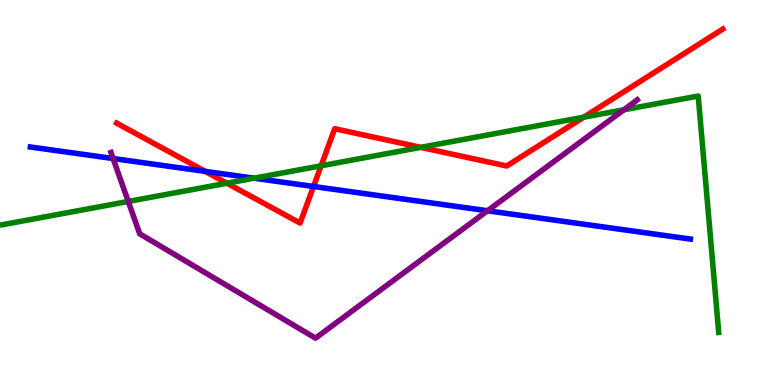[{'lines': ['blue', 'red'], 'intersections': [{'x': 2.65, 'y': 5.55}, {'x': 4.05, 'y': 5.16}]}, {'lines': ['green', 'red'], 'intersections': [{'x': 2.93, 'y': 5.24}, {'x': 4.14, 'y': 5.69}, {'x': 5.43, 'y': 6.17}, {'x': 7.53, 'y': 6.96}]}, {'lines': ['purple', 'red'], 'intersections': []}, {'lines': ['blue', 'green'], 'intersections': [{'x': 3.28, 'y': 5.37}]}, {'lines': ['blue', 'purple'], 'intersections': [{'x': 1.46, 'y': 5.88}, {'x': 6.29, 'y': 4.53}]}, {'lines': ['green', 'purple'], 'intersections': [{'x': 1.66, 'y': 4.77}, {'x': 8.05, 'y': 7.15}]}]